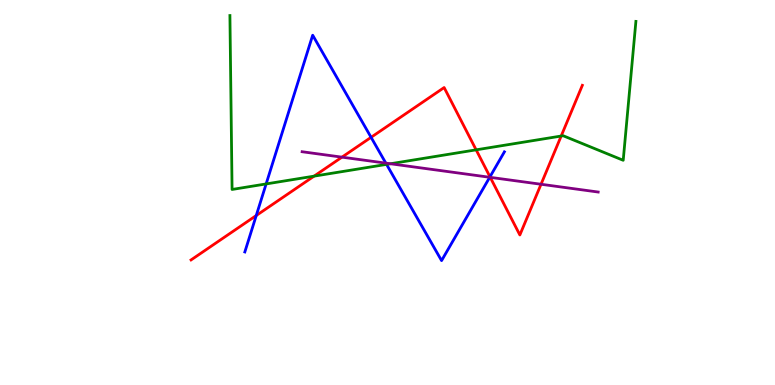[{'lines': ['blue', 'red'], 'intersections': [{'x': 3.31, 'y': 4.4}, {'x': 4.79, 'y': 6.43}, {'x': 6.32, 'y': 5.41}]}, {'lines': ['green', 'red'], 'intersections': [{'x': 4.05, 'y': 5.42}, {'x': 6.14, 'y': 6.11}, {'x': 7.24, 'y': 6.47}]}, {'lines': ['purple', 'red'], 'intersections': [{'x': 4.41, 'y': 5.92}, {'x': 6.33, 'y': 5.39}, {'x': 6.98, 'y': 5.21}]}, {'lines': ['blue', 'green'], 'intersections': [{'x': 3.43, 'y': 5.22}, {'x': 4.99, 'y': 5.73}]}, {'lines': ['blue', 'purple'], 'intersections': [{'x': 4.98, 'y': 5.76}, {'x': 6.32, 'y': 5.4}]}, {'lines': ['green', 'purple'], 'intersections': [{'x': 5.04, 'y': 5.75}]}]